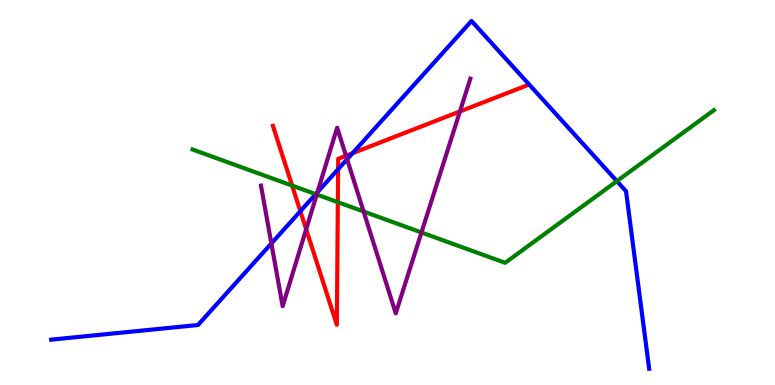[{'lines': ['blue', 'red'], 'intersections': [{'x': 3.88, 'y': 4.51}, {'x': 4.36, 'y': 5.6}, {'x': 4.55, 'y': 6.02}]}, {'lines': ['green', 'red'], 'intersections': [{'x': 3.77, 'y': 5.18}, {'x': 4.36, 'y': 4.75}]}, {'lines': ['purple', 'red'], 'intersections': [{'x': 3.95, 'y': 4.05}, {'x': 4.46, 'y': 5.95}, {'x': 5.93, 'y': 7.11}]}, {'lines': ['blue', 'green'], 'intersections': [{'x': 4.07, 'y': 4.96}, {'x': 7.96, 'y': 5.3}]}, {'lines': ['blue', 'purple'], 'intersections': [{'x': 3.5, 'y': 3.68}, {'x': 4.1, 'y': 5.01}, {'x': 4.48, 'y': 5.86}]}, {'lines': ['green', 'purple'], 'intersections': [{'x': 4.09, 'y': 4.95}, {'x': 4.69, 'y': 4.51}, {'x': 5.44, 'y': 3.96}]}]